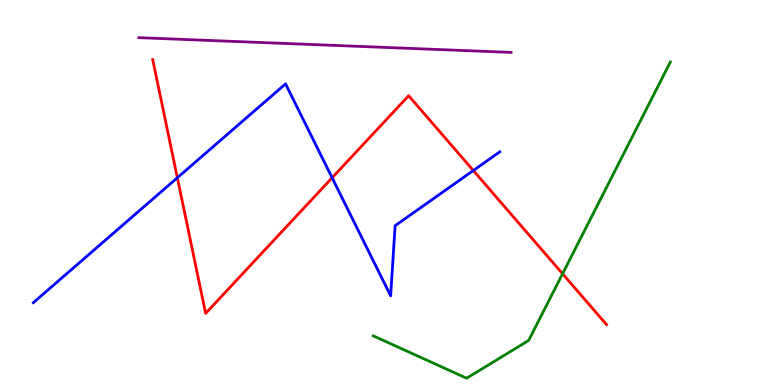[{'lines': ['blue', 'red'], 'intersections': [{'x': 2.29, 'y': 5.38}, {'x': 4.29, 'y': 5.38}, {'x': 6.11, 'y': 5.57}]}, {'lines': ['green', 'red'], 'intersections': [{'x': 7.26, 'y': 2.89}]}, {'lines': ['purple', 'red'], 'intersections': []}, {'lines': ['blue', 'green'], 'intersections': []}, {'lines': ['blue', 'purple'], 'intersections': []}, {'lines': ['green', 'purple'], 'intersections': []}]